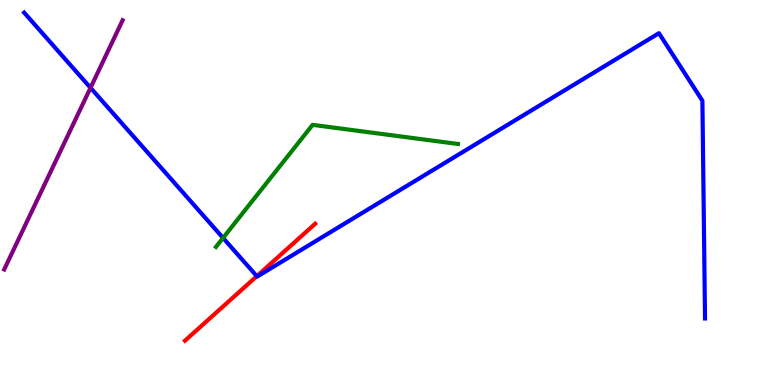[{'lines': ['blue', 'red'], 'intersections': [{'x': 3.31, 'y': 2.83}]}, {'lines': ['green', 'red'], 'intersections': []}, {'lines': ['purple', 'red'], 'intersections': []}, {'lines': ['blue', 'green'], 'intersections': [{'x': 2.88, 'y': 3.82}]}, {'lines': ['blue', 'purple'], 'intersections': [{'x': 1.17, 'y': 7.72}]}, {'lines': ['green', 'purple'], 'intersections': []}]